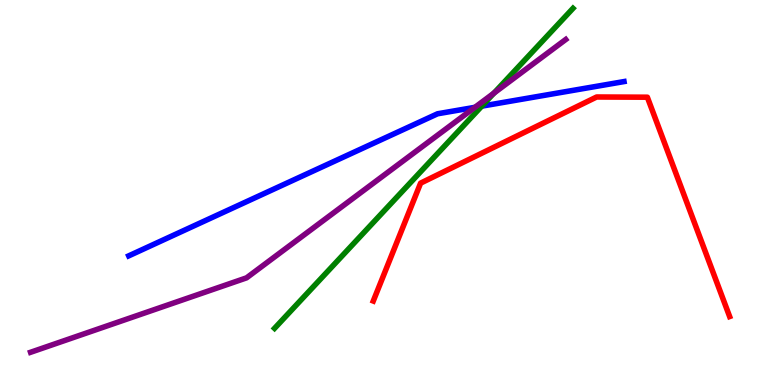[{'lines': ['blue', 'red'], 'intersections': []}, {'lines': ['green', 'red'], 'intersections': []}, {'lines': ['purple', 'red'], 'intersections': []}, {'lines': ['blue', 'green'], 'intersections': [{'x': 6.22, 'y': 7.24}]}, {'lines': ['blue', 'purple'], 'intersections': [{'x': 6.13, 'y': 7.21}]}, {'lines': ['green', 'purple'], 'intersections': [{'x': 6.37, 'y': 7.58}]}]